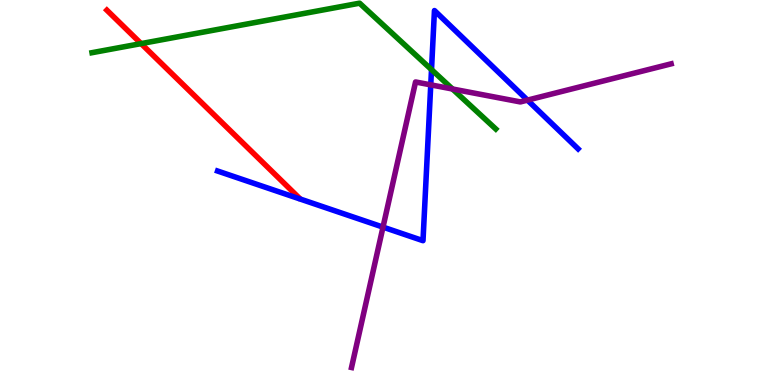[{'lines': ['blue', 'red'], 'intersections': []}, {'lines': ['green', 'red'], 'intersections': [{'x': 1.82, 'y': 8.87}]}, {'lines': ['purple', 'red'], 'intersections': []}, {'lines': ['blue', 'green'], 'intersections': [{'x': 5.57, 'y': 8.19}]}, {'lines': ['blue', 'purple'], 'intersections': [{'x': 4.94, 'y': 4.1}, {'x': 5.56, 'y': 7.8}, {'x': 6.81, 'y': 7.4}]}, {'lines': ['green', 'purple'], 'intersections': [{'x': 5.84, 'y': 7.69}]}]